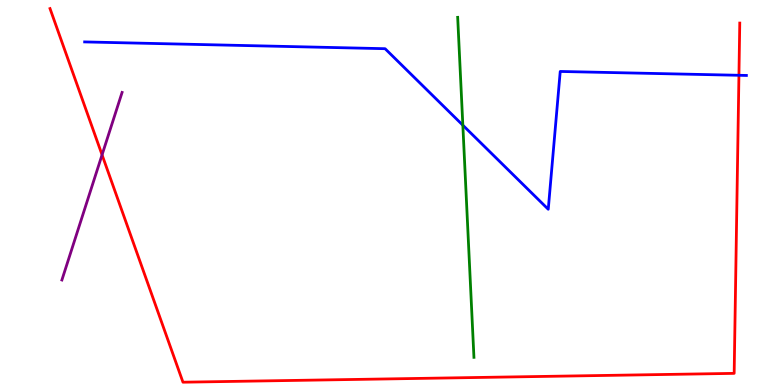[{'lines': ['blue', 'red'], 'intersections': [{'x': 9.53, 'y': 8.04}]}, {'lines': ['green', 'red'], 'intersections': []}, {'lines': ['purple', 'red'], 'intersections': [{'x': 1.32, 'y': 5.98}]}, {'lines': ['blue', 'green'], 'intersections': [{'x': 5.97, 'y': 6.75}]}, {'lines': ['blue', 'purple'], 'intersections': []}, {'lines': ['green', 'purple'], 'intersections': []}]